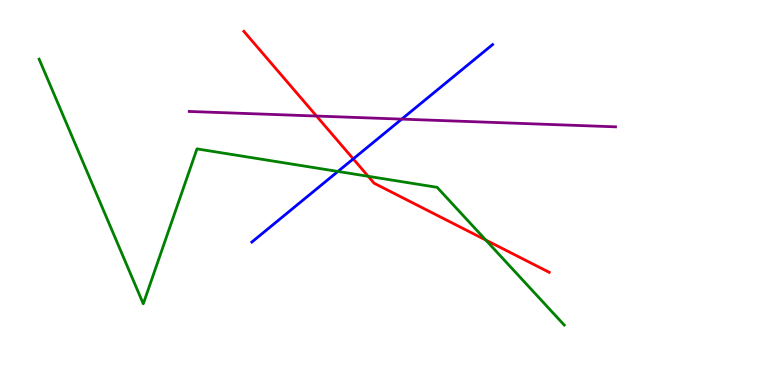[{'lines': ['blue', 'red'], 'intersections': [{'x': 4.56, 'y': 5.87}]}, {'lines': ['green', 'red'], 'intersections': [{'x': 4.75, 'y': 5.42}, {'x': 6.27, 'y': 3.77}]}, {'lines': ['purple', 'red'], 'intersections': [{'x': 4.08, 'y': 6.99}]}, {'lines': ['blue', 'green'], 'intersections': [{'x': 4.36, 'y': 5.55}]}, {'lines': ['blue', 'purple'], 'intersections': [{'x': 5.18, 'y': 6.91}]}, {'lines': ['green', 'purple'], 'intersections': []}]